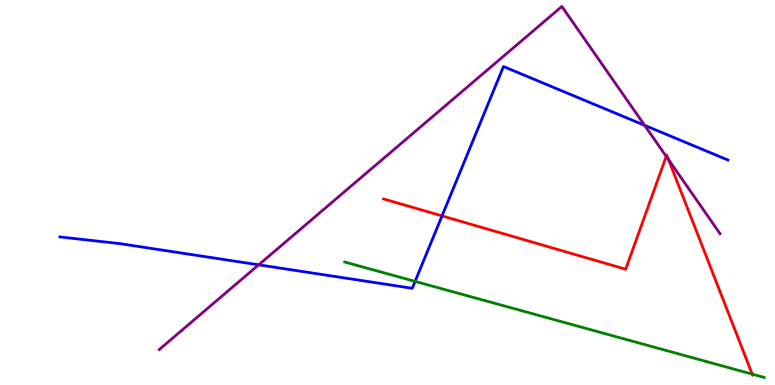[{'lines': ['blue', 'red'], 'intersections': [{'x': 5.7, 'y': 4.39}]}, {'lines': ['green', 'red'], 'intersections': [{'x': 9.71, 'y': 0.282}]}, {'lines': ['purple', 'red'], 'intersections': [{'x': 8.6, 'y': 5.94}, {'x': 8.63, 'y': 5.85}]}, {'lines': ['blue', 'green'], 'intersections': [{'x': 5.36, 'y': 2.69}]}, {'lines': ['blue', 'purple'], 'intersections': [{'x': 3.34, 'y': 3.12}, {'x': 8.32, 'y': 6.75}]}, {'lines': ['green', 'purple'], 'intersections': []}]